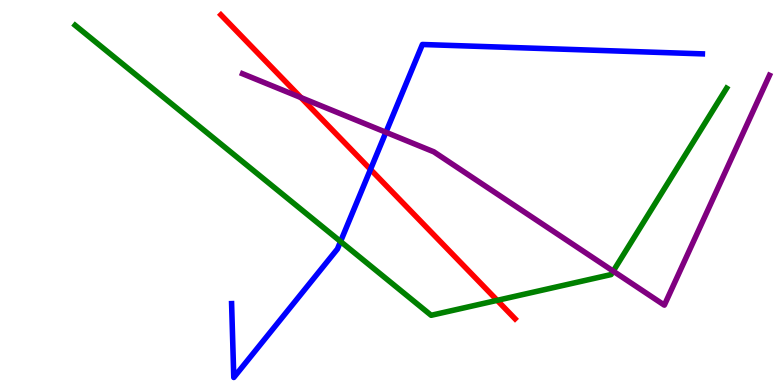[{'lines': ['blue', 'red'], 'intersections': [{'x': 4.78, 'y': 5.6}]}, {'lines': ['green', 'red'], 'intersections': [{'x': 6.42, 'y': 2.2}]}, {'lines': ['purple', 'red'], 'intersections': [{'x': 3.88, 'y': 7.47}]}, {'lines': ['blue', 'green'], 'intersections': [{'x': 4.39, 'y': 3.73}]}, {'lines': ['blue', 'purple'], 'intersections': [{'x': 4.98, 'y': 6.56}]}, {'lines': ['green', 'purple'], 'intersections': [{'x': 7.91, 'y': 2.96}]}]